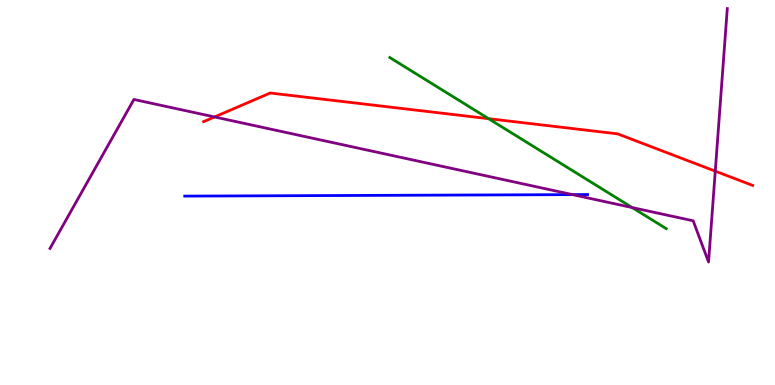[{'lines': ['blue', 'red'], 'intersections': []}, {'lines': ['green', 'red'], 'intersections': [{'x': 6.3, 'y': 6.92}]}, {'lines': ['purple', 'red'], 'intersections': [{'x': 2.77, 'y': 6.96}, {'x': 9.23, 'y': 5.55}]}, {'lines': ['blue', 'green'], 'intersections': []}, {'lines': ['blue', 'purple'], 'intersections': [{'x': 7.39, 'y': 4.94}]}, {'lines': ['green', 'purple'], 'intersections': [{'x': 8.16, 'y': 4.61}]}]